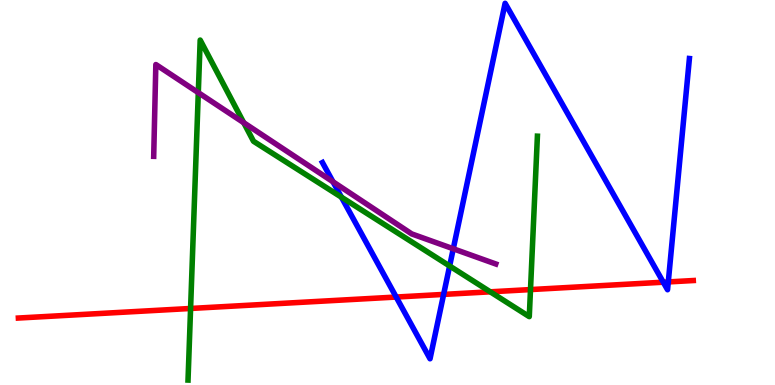[{'lines': ['blue', 'red'], 'intersections': [{'x': 5.11, 'y': 2.28}, {'x': 5.72, 'y': 2.35}, {'x': 8.56, 'y': 2.67}, {'x': 8.62, 'y': 2.68}]}, {'lines': ['green', 'red'], 'intersections': [{'x': 2.46, 'y': 1.99}, {'x': 6.33, 'y': 2.42}, {'x': 6.85, 'y': 2.48}]}, {'lines': ['purple', 'red'], 'intersections': []}, {'lines': ['blue', 'green'], 'intersections': [{'x': 4.41, 'y': 4.88}, {'x': 5.8, 'y': 3.09}]}, {'lines': ['blue', 'purple'], 'intersections': [{'x': 4.3, 'y': 5.28}, {'x': 5.85, 'y': 3.54}]}, {'lines': ['green', 'purple'], 'intersections': [{'x': 2.56, 'y': 7.59}, {'x': 3.14, 'y': 6.81}]}]